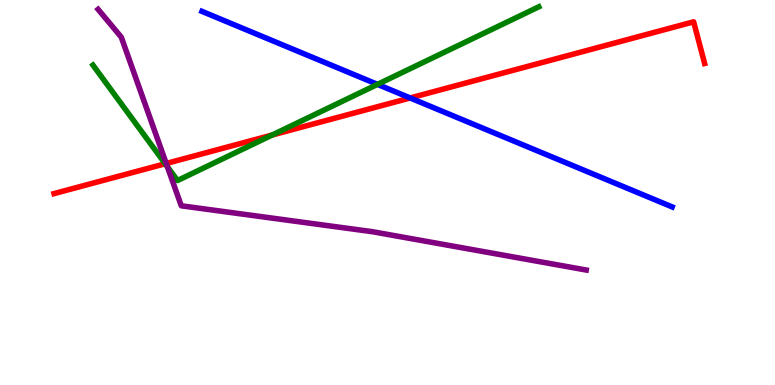[{'lines': ['blue', 'red'], 'intersections': [{'x': 5.29, 'y': 7.46}]}, {'lines': ['green', 'red'], 'intersections': [{'x': 2.13, 'y': 5.75}, {'x': 3.51, 'y': 6.49}]}, {'lines': ['purple', 'red'], 'intersections': [{'x': 2.14, 'y': 5.75}]}, {'lines': ['blue', 'green'], 'intersections': [{'x': 4.87, 'y': 7.81}]}, {'lines': ['blue', 'purple'], 'intersections': []}, {'lines': ['green', 'purple'], 'intersections': [{'x': 2.16, 'y': 5.67}]}]